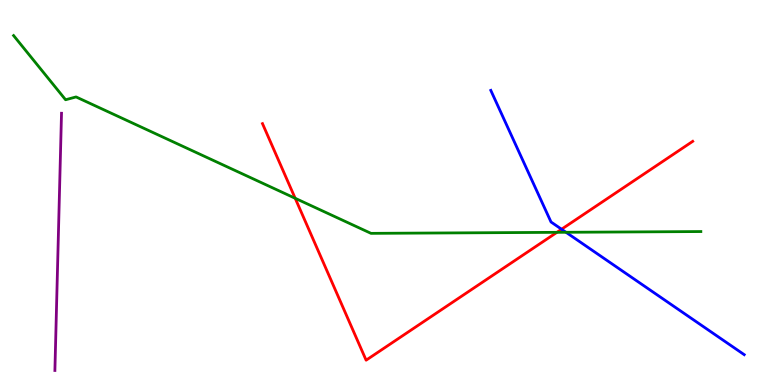[{'lines': ['blue', 'red'], 'intersections': [{'x': 7.25, 'y': 4.05}]}, {'lines': ['green', 'red'], 'intersections': [{'x': 3.81, 'y': 4.85}, {'x': 7.19, 'y': 3.97}]}, {'lines': ['purple', 'red'], 'intersections': []}, {'lines': ['blue', 'green'], 'intersections': [{'x': 7.3, 'y': 3.97}]}, {'lines': ['blue', 'purple'], 'intersections': []}, {'lines': ['green', 'purple'], 'intersections': []}]